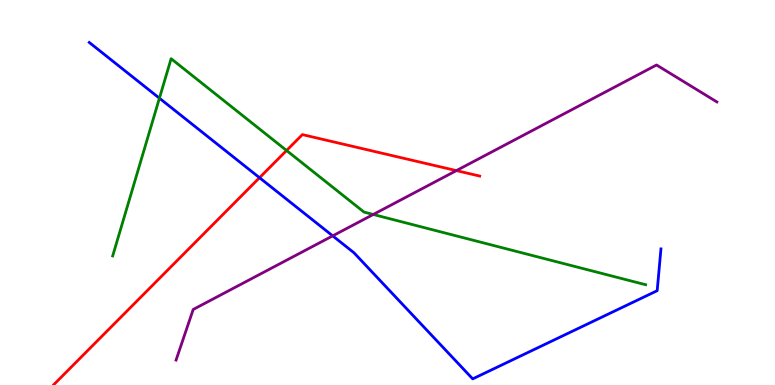[{'lines': ['blue', 'red'], 'intersections': [{'x': 3.35, 'y': 5.38}]}, {'lines': ['green', 'red'], 'intersections': [{'x': 3.7, 'y': 6.09}]}, {'lines': ['purple', 'red'], 'intersections': [{'x': 5.89, 'y': 5.57}]}, {'lines': ['blue', 'green'], 'intersections': [{'x': 2.06, 'y': 7.45}]}, {'lines': ['blue', 'purple'], 'intersections': [{'x': 4.29, 'y': 3.87}]}, {'lines': ['green', 'purple'], 'intersections': [{'x': 4.82, 'y': 4.43}]}]